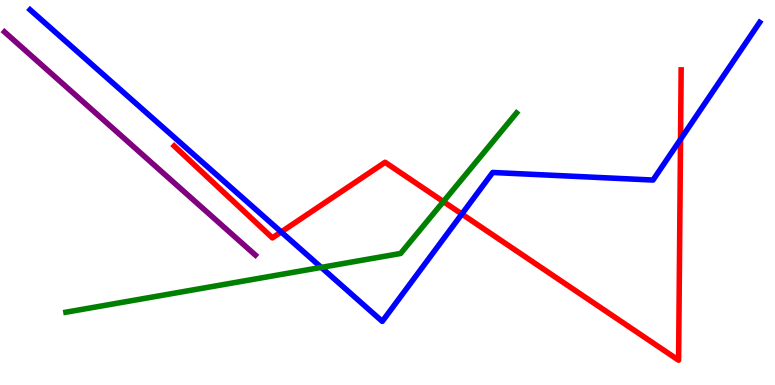[{'lines': ['blue', 'red'], 'intersections': [{'x': 3.63, 'y': 3.97}, {'x': 5.96, 'y': 4.44}, {'x': 8.78, 'y': 6.38}]}, {'lines': ['green', 'red'], 'intersections': [{'x': 5.72, 'y': 4.76}]}, {'lines': ['purple', 'red'], 'intersections': []}, {'lines': ['blue', 'green'], 'intersections': [{'x': 4.15, 'y': 3.05}]}, {'lines': ['blue', 'purple'], 'intersections': []}, {'lines': ['green', 'purple'], 'intersections': []}]